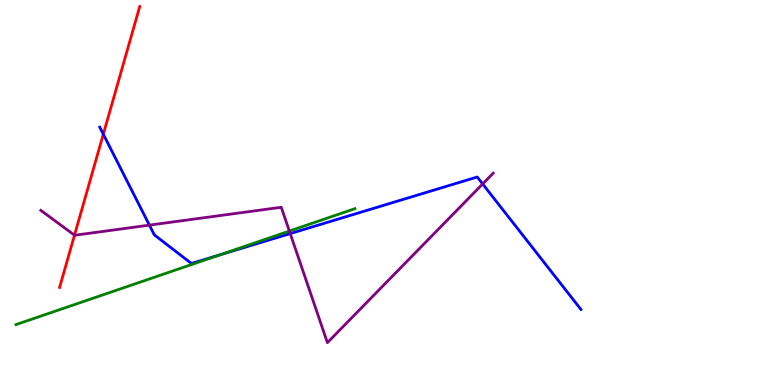[{'lines': ['blue', 'red'], 'intersections': [{'x': 1.33, 'y': 6.51}]}, {'lines': ['green', 'red'], 'intersections': []}, {'lines': ['purple', 'red'], 'intersections': [{'x': 0.961, 'y': 3.89}]}, {'lines': ['blue', 'green'], 'intersections': [{'x': 2.83, 'y': 3.38}]}, {'lines': ['blue', 'purple'], 'intersections': [{'x': 1.93, 'y': 4.15}, {'x': 3.74, 'y': 3.93}, {'x': 6.23, 'y': 5.22}]}, {'lines': ['green', 'purple'], 'intersections': [{'x': 3.73, 'y': 4.0}]}]